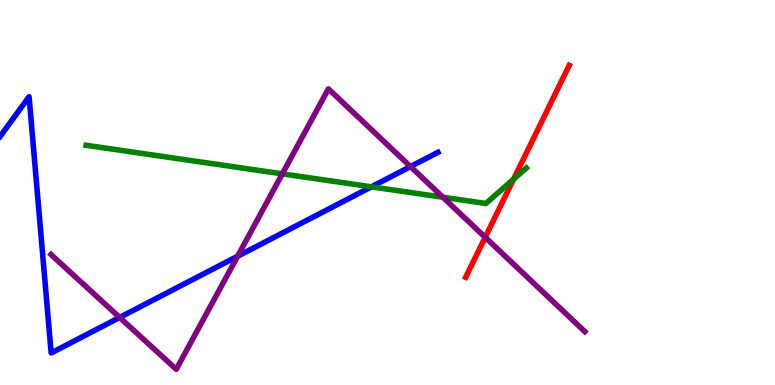[{'lines': ['blue', 'red'], 'intersections': []}, {'lines': ['green', 'red'], 'intersections': [{'x': 6.63, 'y': 5.35}]}, {'lines': ['purple', 'red'], 'intersections': [{'x': 6.26, 'y': 3.84}]}, {'lines': ['blue', 'green'], 'intersections': [{'x': 4.79, 'y': 5.15}]}, {'lines': ['blue', 'purple'], 'intersections': [{'x': 1.54, 'y': 1.75}, {'x': 3.07, 'y': 3.34}, {'x': 5.3, 'y': 5.67}]}, {'lines': ['green', 'purple'], 'intersections': [{'x': 3.64, 'y': 5.48}, {'x': 5.71, 'y': 4.88}]}]